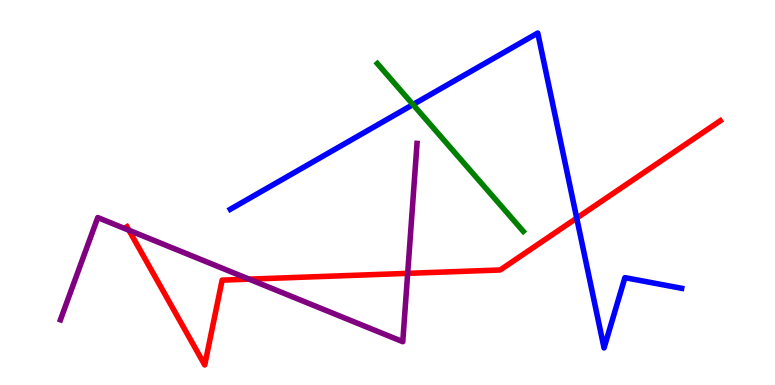[{'lines': ['blue', 'red'], 'intersections': [{'x': 7.44, 'y': 4.34}]}, {'lines': ['green', 'red'], 'intersections': []}, {'lines': ['purple', 'red'], 'intersections': [{'x': 1.66, 'y': 4.02}, {'x': 3.21, 'y': 2.75}, {'x': 5.26, 'y': 2.9}]}, {'lines': ['blue', 'green'], 'intersections': [{'x': 5.33, 'y': 7.28}]}, {'lines': ['blue', 'purple'], 'intersections': []}, {'lines': ['green', 'purple'], 'intersections': []}]